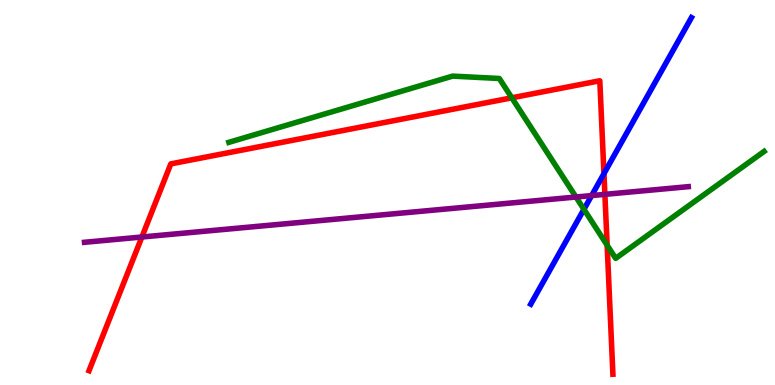[{'lines': ['blue', 'red'], 'intersections': [{'x': 7.79, 'y': 5.49}]}, {'lines': ['green', 'red'], 'intersections': [{'x': 6.6, 'y': 7.46}, {'x': 7.83, 'y': 3.63}]}, {'lines': ['purple', 'red'], 'intersections': [{'x': 1.83, 'y': 3.84}, {'x': 7.8, 'y': 4.95}]}, {'lines': ['blue', 'green'], 'intersections': [{'x': 7.53, 'y': 4.56}]}, {'lines': ['blue', 'purple'], 'intersections': [{'x': 7.63, 'y': 4.92}]}, {'lines': ['green', 'purple'], 'intersections': [{'x': 7.43, 'y': 4.88}]}]